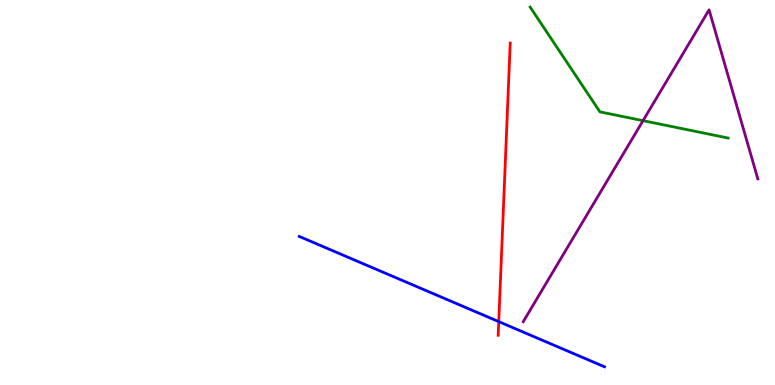[{'lines': ['blue', 'red'], 'intersections': [{'x': 6.44, 'y': 1.65}]}, {'lines': ['green', 'red'], 'intersections': []}, {'lines': ['purple', 'red'], 'intersections': []}, {'lines': ['blue', 'green'], 'intersections': []}, {'lines': ['blue', 'purple'], 'intersections': []}, {'lines': ['green', 'purple'], 'intersections': [{'x': 8.3, 'y': 6.87}]}]